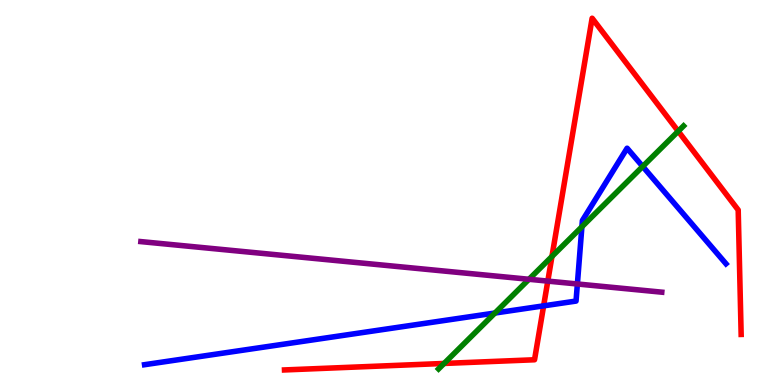[{'lines': ['blue', 'red'], 'intersections': [{'x': 7.01, 'y': 2.06}]}, {'lines': ['green', 'red'], 'intersections': [{'x': 5.73, 'y': 0.56}, {'x': 7.12, 'y': 3.34}, {'x': 8.75, 'y': 6.59}]}, {'lines': ['purple', 'red'], 'intersections': [{'x': 7.07, 'y': 2.7}]}, {'lines': ['blue', 'green'], 'intersections': [{'x': 6.39, 'y': 1.87}, {'x': 7.51, 'y': 4.11}, {'x': 8.29, 'y': 5.68}]}, {'lines': ['blue', 'purple'], 'intersections': [{'x': 7.45, 'y': 2.62}]}, {'lines': ['green', 'purple'], 'intersections': [{'x': 6.83, 'y': 2.75}]}]